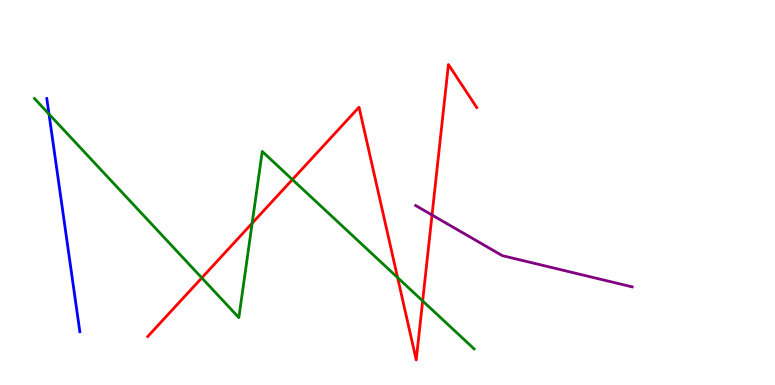[{'lines': ['blue', 'red'], 'intersections': []}, {'lines': ['green', 'red'], 'intersections': [{'x': 2.6, 'y': 2.78}, {'x': 3.25, 'y': 4.2}, {'x': 3.77, 'y': 5.34}, {'x': 5.13, 'y': 2.79}, {'x': 5.45, 'y': 2.18}]}, {'lines': ['purple', 'red'], 'intersections': [{'x': 5.57, 'y': 4.42}]}, {'lines': ['blue', 'green'], 'intersections': [{'x': 0.632, 'y': 7.04}]}, {'lines': ['blue', 'purple'], 'intersections': []}, {'lines': ['green', 'purple'], 'intersections': []}]